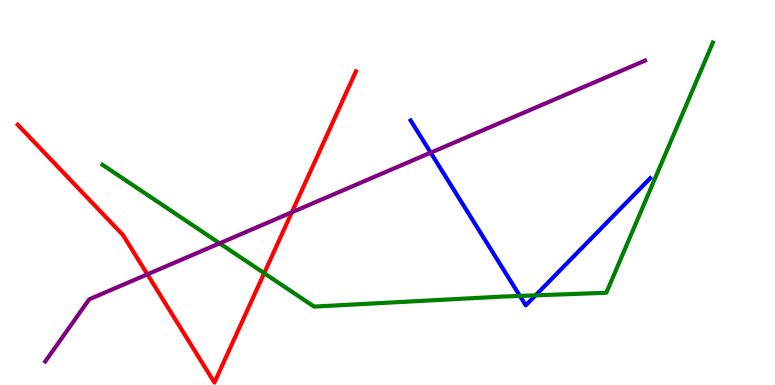[{'lines': ['blue', 'red'], 'intersections': []}, {'lines': ['green', 'red'], 'intersections': [{'x': 3.41, 'y': 2.9}]}, {'lines': ['purple', 'red'], 'intersections': [{'x': 1.9, 'y': 2.87}, {'x': 3.77, 'y': 4.49}]}, {'lines': ['blue', 'green'], 'intersections': [{'x': 6.71, 'y': 2.31}, {'x': 6.91, 'y': 2.33}]}, {'lines': ['blue', 'purple'], 'intersections': [{'x': 5.56, 'y': 6.03}]}, {'lines': ['green', 'purple'], 'intersections': [{'x': 2.83, 'y': 3.68}]}]